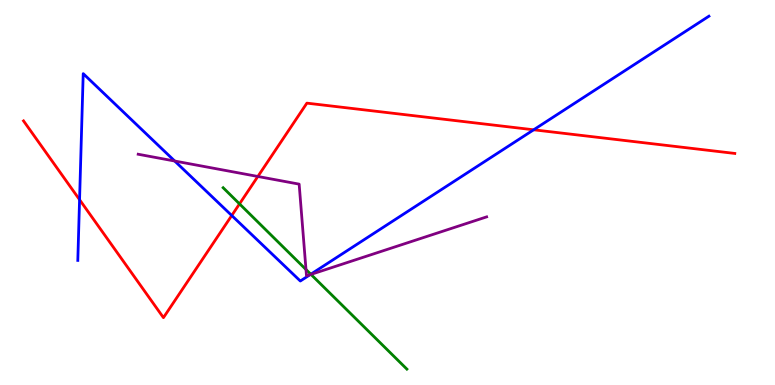[{'lines': ['blue', 'red'], 'intersections': [{'x': 1.03, 'y': 4.81}, {'x': 2.99, 'y': 4.4}, {'x': 6.89, 'y': 6.63}]}, {'lines': ['green', 'red'], 'intersections': [{'x': 3.09, 'y': 4.7}]}, {'lines': ['purple', 'red'], 'intersections': [{'x': 3.33, 'y': 5.42}]}, {'lines': ['blue', 'green'], 'intersections': [{'x': 4.01, 'y': 2.88}]}, {'lines': ['blue', 'purple'], 'intersections': [{'x': 2.25, 'y': 5.82}, {'x': 4.0, 'y': 2.87}]}, {'lines': ['green', 'purple'], 'intersections': [{'x': 3.95, 'y': 3.0}, {'x': 4.01, 'y': 2.87}]}]